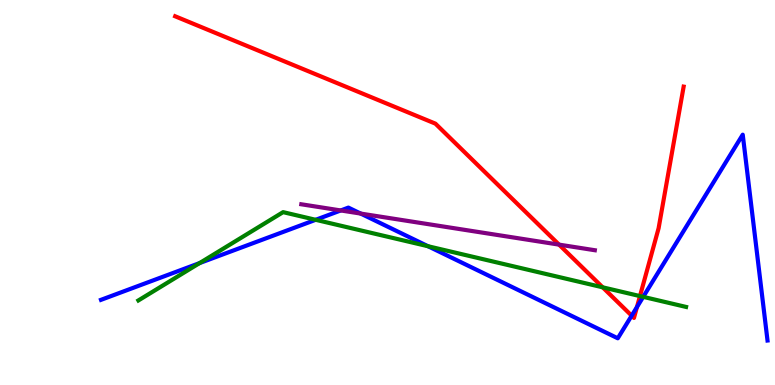[{'lines': ['blue', 'red'], 'intersections': [{'x': 8.15, 'y': 1.8}, {'x': 8.22, 'y': 2.03}]}, {'lines': ['green', 'red'], 'intersections': [{'x': 7.78, 'y': 2.54}, {'x': 8.26, 'y': 2.31}]}, {'lines': ['purple', 'red'], 'intersections': [{'x': 7.21, 'y': 3.65}]}, {'lines': ['blue', 'green'], 'intersections': [{'x': 2.58, 'y': 3.17}, {'x': 4.07, 'y': 4.29}, {'x': 5.52, 'y': 3.6}, {'x': 8.3, 'y': 2.29}]}, {'lines': ['blue', 'purple'], 'intersections': [{'x': 4.4, 'y': 4.53}, {'x': 4.65, 'y': 4.45}]}, {'lines': ['green', 'purple'], 'intersections': []}]